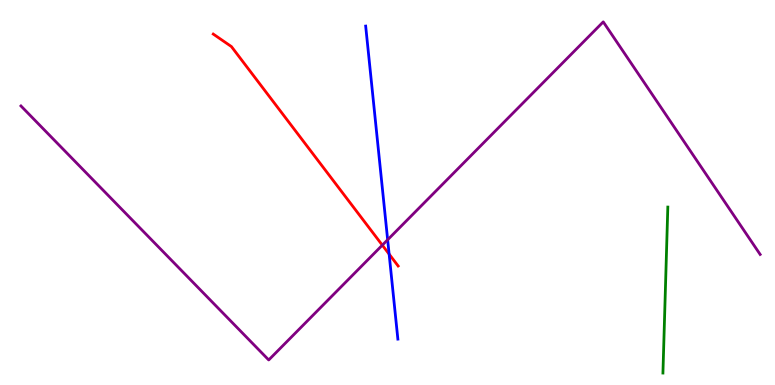[{'lines': ['blue', 'red'], 'intersections': [{'x': 5.02, 'y': 3.4}]}, {'lines': ['green', 'red'], 'intersections': []}, {'lines': ['purple', 'red'], 'intersections': [{'x': 4.93, 'y': 3.63}]}, {'lines': ['blue', 'green'], 'intersections': []}, {'lines': ['blue', 'purple'], 'intersections': [{'x': 5.0, 'y': 3.77}]}, {'lines': ['green', 'purple'], 'intersections': []}]